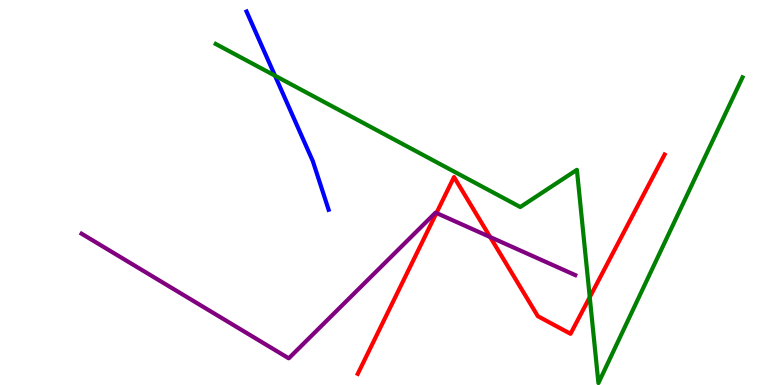[{'lines': ['blue', 'red'], 'intersections': []}, {'lines': ['green', 'red'], 'intersections': [{'x': 7.61, 'y': 2.28}]}, {'lines': ['purple', 'red'], 'intersections': [{'x': 5.63, 'y': 4.47}, {'x': 6.32, 'y': 3.84}]}, {'lines': ['blue', 'green'], 'intersections': [{'x': 3.55, 'y': 8.03}]}, {'lines': ['blue', 'purple'], 'intersections': []}, {'lines': ['green', 'purple'], 'intersections': []}]